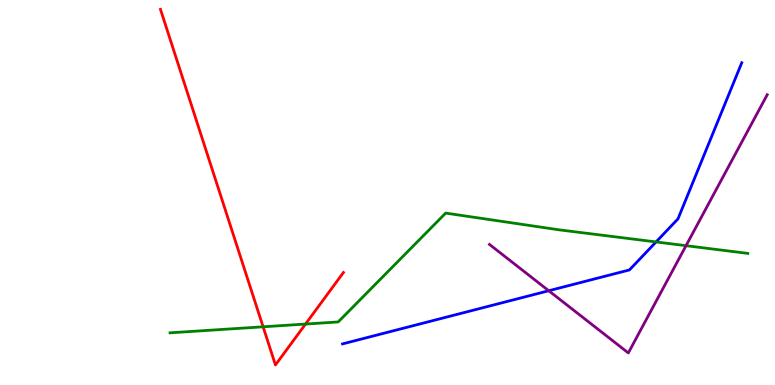[{'lines': ['blue', 'red'], 'intersections': []}, {'lines': ['green', 'red'], 'intersections': [{'x': 3.39, 'y': 1.51}, {'x': 3.94, 'y': 1.58}]}, {'lines': ['purple', 'red'], 'intersections': []}, {'lines': ['blue', 'green'], 'intersections': [{'x': 8.47, 'y': 3.72}]}, {'lines': ['blue', 'purple'], 'intersections': [{'x': 7.08, 'y': 2.45}]}, {'lines': ['green', 'purple'], 'intersections': [{'x': 8.85, 'y': 3.62}]}]